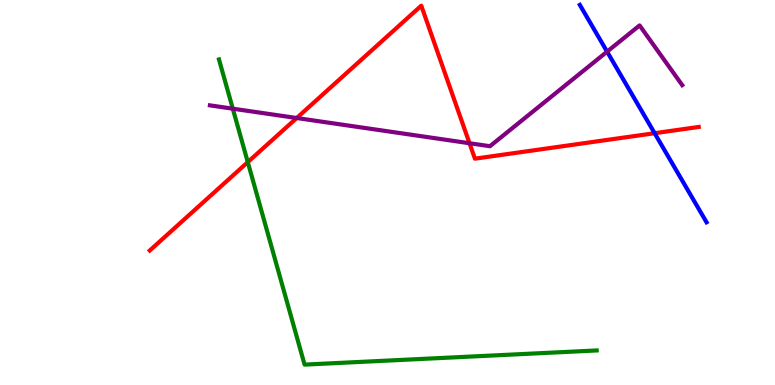[{'lines': ['blue', 'red'], 'intersections': [{'x': 8.45, 'y': 6.54}]}, {'lines': ['green', 'red'], 'intersections': [{'x': 3.2, 'y': 5.79}]}, {'lines': ['purple', 'red'], 'intersections': [{'x': 3.83, 'y': 6.93}, {'x': 6.06, 'y': 6.28}]}, {'lines': ['blue', 'green'], 'intersections': []}, {'lines': ['blue', 'purple'], 'intersections': [{'x': 7.83, 'y': 8.66}]}, {'lines': ['green', 'purple'], 'intersections': [{'x': 3.0, 'y': 7.18}]}]